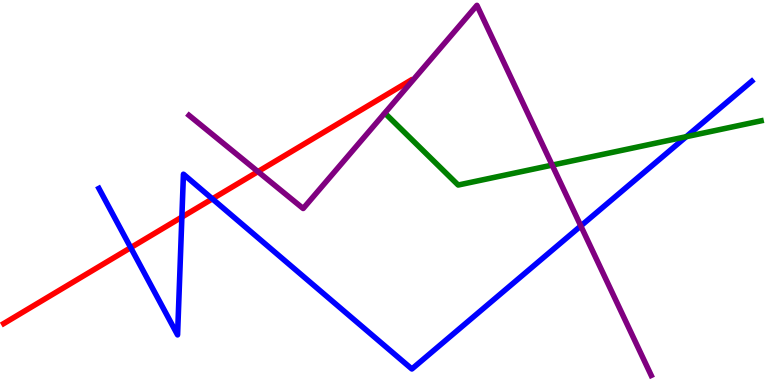[{'lines': ['blue', 'red'], 'intersections': [{'x': 1.69, 'y': 3.57}, {'x': 2.35, 'y': 4.36}, {'x': 2.74, 'y': 4.83}]}, {'lines': ['green', 'red'], 'intersections': []}, {'lines': ['purple', 'red'], 'intersections': [{'x': 3.33, 'y': 5.54}]}, {'lines': ['blue', 'green'], 'intersections': [{'x': 8.85, 'y': 6.45}]}, {'lines': ['blue', 'purple'], 'intersections': [{'x': 7.49, 'y': 4.13}]}, {'lines': ['green', 'purple'], 'intersections': [{'x': 7.12, 'y': 5.71}]}]